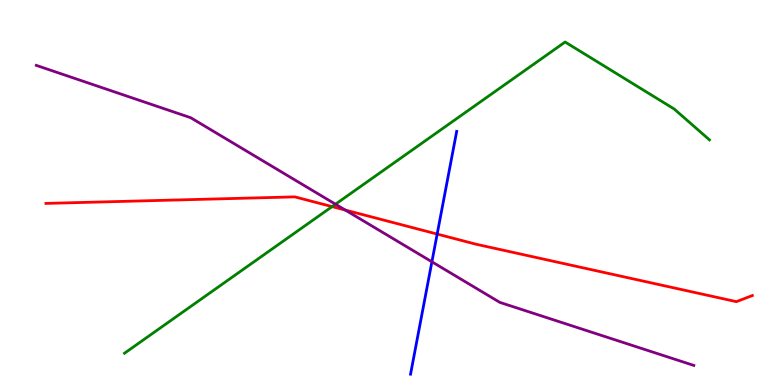[{'lines': ['blue', 'red'], 'intersections': [{'x': 5.64, 'y': 3.92}]}, {'lines': ['green', 'red'], 'intersections': [{'x': 4.29, 'y': 4.63}]}, {'lines': ['purple', 'red'], 'intersections': [{'x': 4.46, 'y': 4.54}]}, {'lines': ['blue', 'green'], 'intersections': []}, {'lines': ['blue', 'purple'], 'intersections': [{'x': 5.57, 'y': 3.2}]}, {'lines': ['green', 'purple'], 'intersections': [{'x': 4.33, 'y': 4.7}]}]